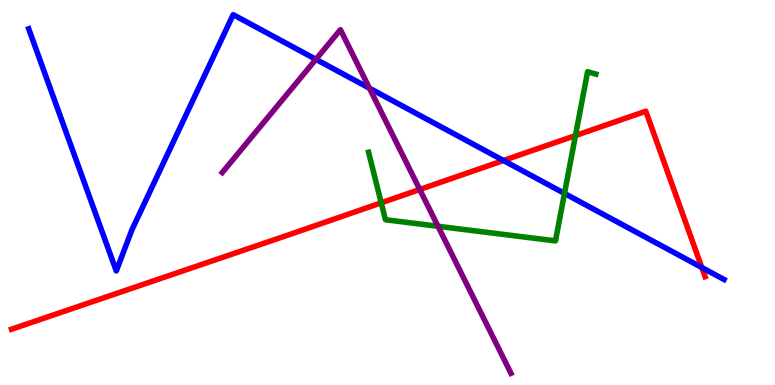[{'lines': ['blue', 'red'], 'intersections': [{'x': 6.5, 'y': 5.83}, {'x': 9.06, 'y': 3.05}]}, {'lines': ['green', 'red'], 'intersections': [{'x': 4.92, 'y': 4.73}, {'x': 7.43, 'y': 6.48}]}, {'lines': ['purple', 'red'], 'intersections': [{'x': 5.42, 'y': 5.08}]}, {'lines': ['blue', 'green'], 'intersections': [{'x': 7.28, 'y': 4.98}]}, {'lines': ['blue', 'purple'], 'intersections': [{'x': 4.08, 'y': 8.46}, {'x': 4.77, 'y': 7.71}]}, {'lines': ['green', 'purple'], 'intersections': [{'x': 5.65, 'y': 4.12}]}]